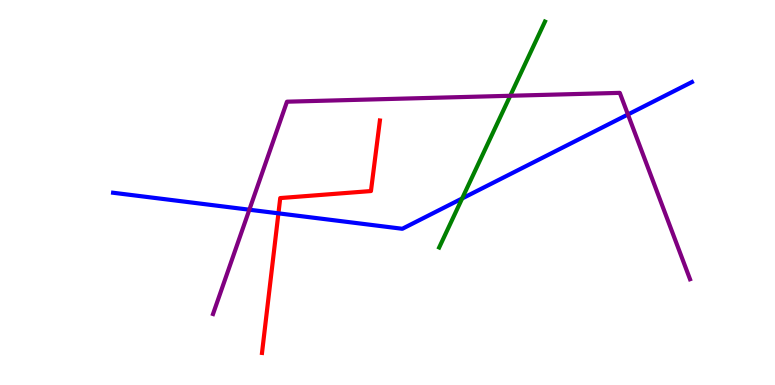[{'lines': ['blue', 'red'], 'intersections': [{'x': 3.59, 'y': 4.46}]}, {'lines': ['green', 'red'], 'intersections': []}, {'lines': ['purple', 'red'], 'intersections': []}, {'lines': ['blue', 'green'], 'intersections': [{'x': 5.96, 'y': 4.84}]}, {'lines': ['blue', 'purple'], 'intersections': [{'x': 3.22, 'y': 4.55}, {'x': 8.1, 'y': 7.03}]}, {'lines': ['green', 'purple'], 'intersections': [{'x': 6.58, 'y': 7.51}]}]